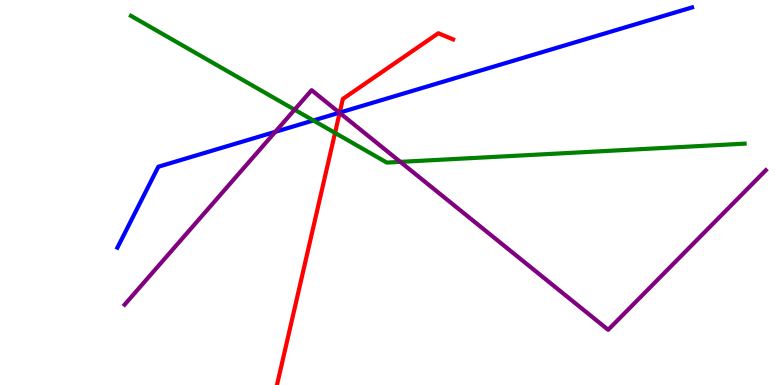[{'lines': ['blue', 'red'], 'intersections': [{'x': 4.38, 'y': 7.08}]}, {'lines': ['green', 'red'], 'intersections': [{'x': 4.32, 'y': 6.55}]}, {'lines': ['purple', 'red'], 'intersections': [{'x': 4.38, 'y': 7.07}]}, {'lines': ['blue', 'green'], 'intersections': [{'x': 4.04, 'y': 6.87}]}, {'lines': ['blue', 'purple'], 'intersections': [{'x': 3.55, 'y': 6.58}, {'x': 4.38, 'y': 7.07}]}, {'lines': ['green', 'purple'], 'intersections': [{'x': 3.8, 'y': 7.15}, {'x': 5.17, 'y': 5.8}]}]